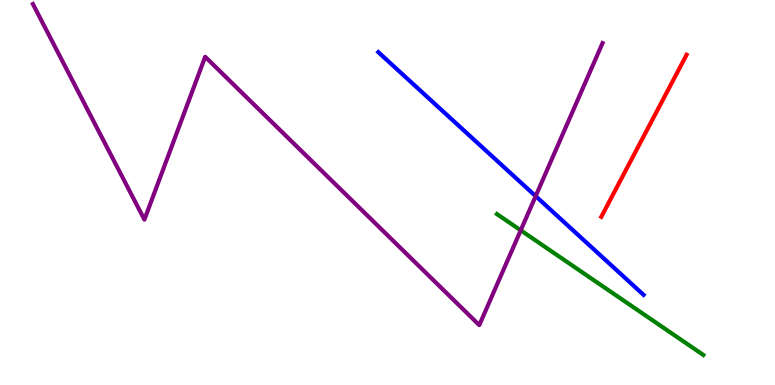[{'lines': ['blue', 'red'], 'intersections': []}, {'lines': ['green', 'red'], 'intersections': []}, {'lines': ['purple', 'red'], 'intersections': []}, {'lines': ['blue', 'green'], 'intersections': []}, {'lines': ['blue', 'purple'], 'intersections': [{'x': 6.91, 'y': 4.91}]}, {'lines': ['green', 'purple'], 'intersections': [{'x': 6.72, 'y': 4.02}]}]